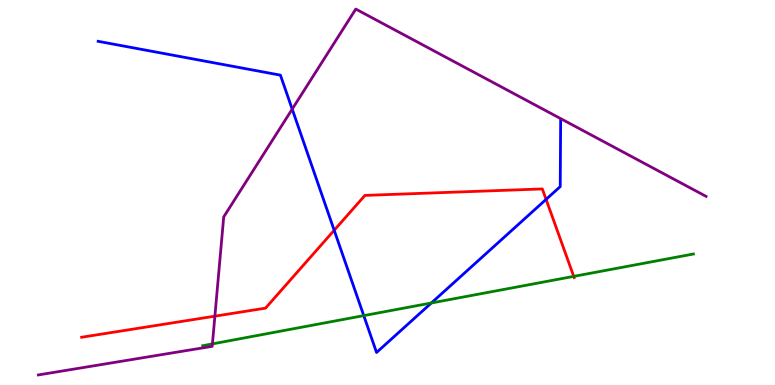[{'lines': ['blue', 'red'], 'intersections': [{'x': 4.31, 'y': 4.02}, {'x': 7.05, 'y': 4.82}]}, {'lines': ['green', 'red'], 'intersections': [{'x': 7.4, 'y': 2.82}]}, {'lines': ['purple', 'red'], 'intersections': [{'x': 2.77, 'y': 1.79}]}, {'lines': ['blue', 'green'], 'intersections': [{'x': 4.69, 'y': 1.8}, {'x': 5.57, 'y': 2.13}]}, {'lines': ['blue', 'purple'], 'intersections': [{'x': 3.77, 'y': 7.17}]}, {'lines': ['green', 'purple'], 'intersections': [{'x': 2.74, 'y': 1.07}]}]